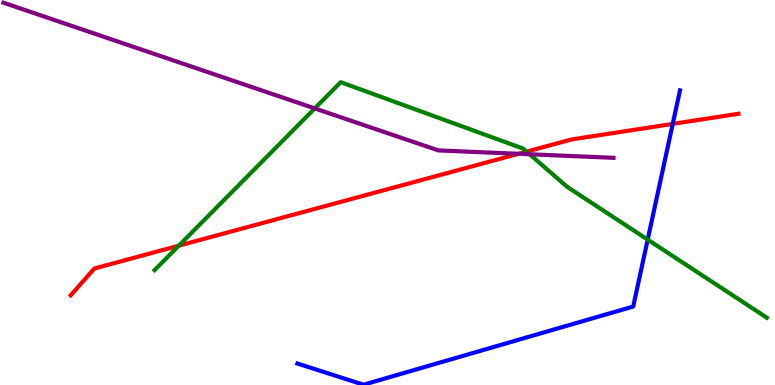[{'lines': ['blue', 'red'], 'intersections': [{'x': 8.68, 'y': 6.78}]}, {'lines': ['green', 'red'], 'intersections': [{'x': 2.31, 'y': 3.62}, {'x': 6.8, 'y': 6.06}]}, {'lines': ['purple', 'red'], 'intersections': [{'x': 6.69, 'y': 6.01}]}, {'lines': ['blue', 'green'], 'intersections': [{'x': 8.36, 'y': 3.78}]}, {'lines': ['blue', 'purple'], 'intersections': []}, {'lines': ['green', 'purple'], 'intersections': [{'x': 4.06, 'y': 7.18}, {'x': 6.83, 'y': 5.99}]}]